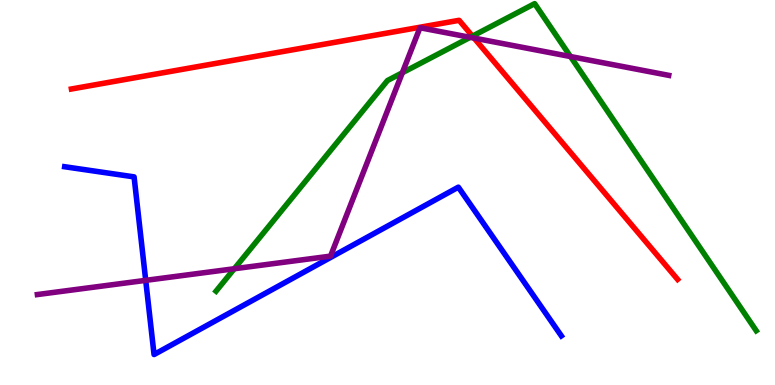[{'lines': ['blue', 'red'], 'intersections': []}, {'lines': ['green', 'red'], 'intersections': [{'x': 6.1, 'y': 9.06}]}, {'lines': ['purple', 'red'], 'intersections': [{'x': 6.12, 'y': 9.01}]}, {'lines': ['blue', 'green'], 'intersections': []}, {'lines': ['blue', 'purple'], 'intersections': [{'x': 1.88, 'y': 2.72}]}, {'lines': ['green', 'purple'], 'intersections': [{'x': 3.02, 'y': 3.02}, {'x': 5.19, 'y': 8.11}, {'x': 6.07, 'y': 9.03}, {'x': 7.36, 'y': 8.53}]}]